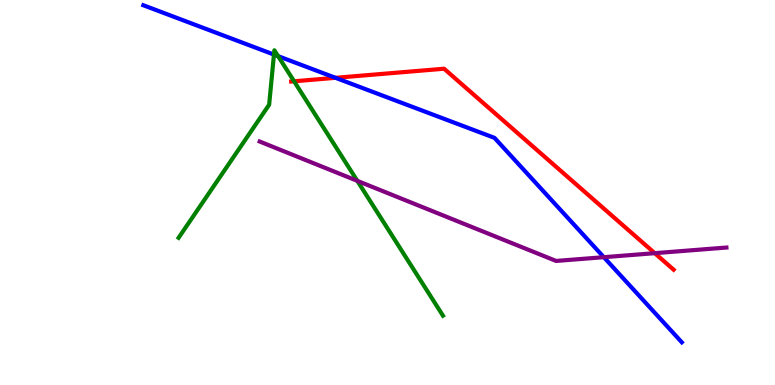[{'lines': ['blue', 'red'], 'intersections': [{'x': 4.33, 'y': 7.98}]}, {'lines': ['green', 'red'], 'intersections': [{'x': 3.79, 'y': 7.89}]}, {'lines': ['purple', 'red'], 'intersections': [{'x': 8.45, 'y': 3.42}]}, {'lines': ['blue', 'green'], 'intersections': [{'x': 3.54, 'y': 8.58}, {'x': 3.59, 'y': 8.54}]}, {'lines': ['blue', 'purple'], 'intersections': [{'x': 7.79, 'y': 3.32}]}, {'lines': ['green', 'purple'], 'intersections': [{'x': 4.61, 'y': 5.3}]}]